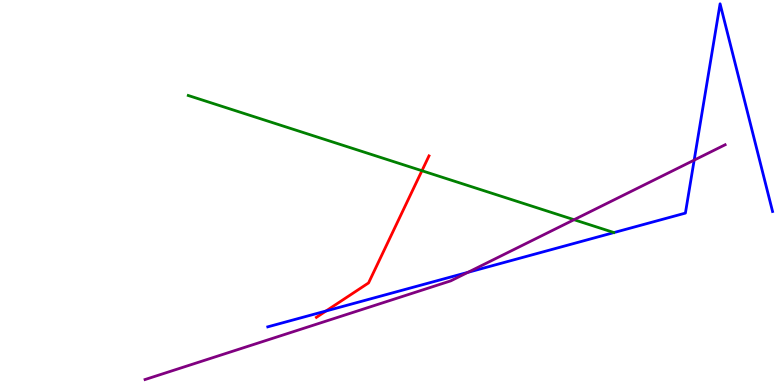[{'lines': ['blue', 'red'], 'intersections': [{'x': 4.21, 'y': 1.92}]}, {'lines': ['green', 'red'], 'intersections': [{'x': 5.44, 'y': 5.57}]}, {'lines': ['purple', 'red'], 'intersections': []}, {'lines': ['blue', 'green'], 'intersections': []}, {'lines': ['blue', 'purple'], 'intersections': [{'x': 6.04, 'y': 2.93}, {'x': 8.96, 'y': 5.84}]}, {'lines': ['green', 'purple'], 'intersections': [{'x': 7.41, 'y': 4.29}]}]